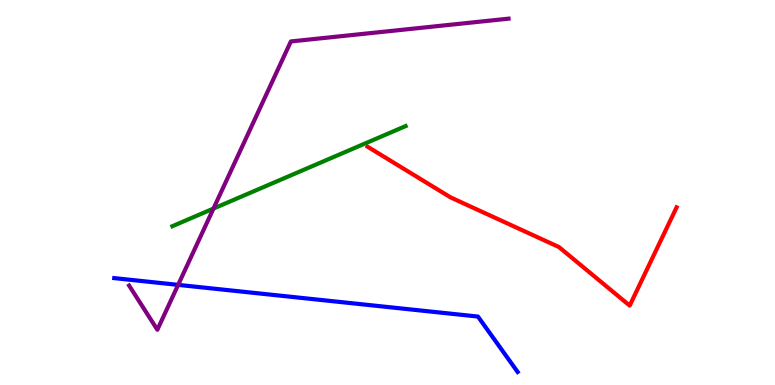[{'lines': ['blue', 'red'], 'intersections': []}, {'lines': ['green', 'red'], 'intersections': []}, {'lines': ['purple', 'red'], 'intersections': []}, {'lines': ['blue', 'green'], 'intersections': []}, {'lines': ['blue', 'purple'], 'intersections': [{'x': 2.3, 'y': 2.6}]}, {'lines': ['green', 'purple'], 'intersections': [{'x': 2.75, 'y': 4.58}]}]